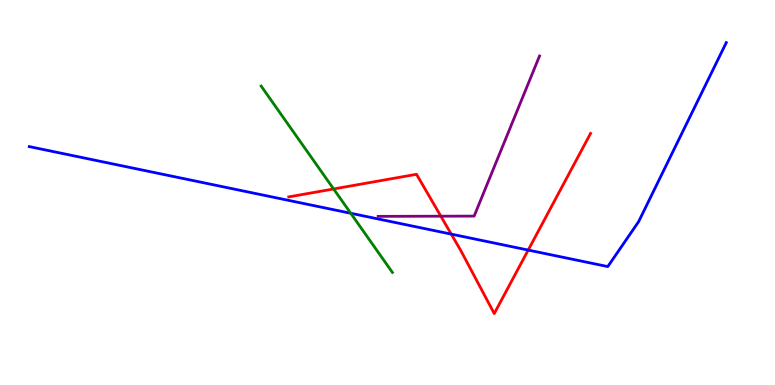[{'lines': ['blue', 'red'], 'intersections': [{'x': 5.82, 'y': 3.92}, {'x': 6.82, 'y': 3.5}]}, {'lines': ['green', 'red'], 'intersections': [{'x': 4.3, 'y': 5.09}]}, {'lines': ['purple', 'red'], 'intersections': [{'x': 5.69, 'y': 4.38}]}, {'lines': ['blue', 'green'], 'intersections': [{'x': 4.53, 'y': 4.46}]}, {'lines': ['blue', 'purple'], 'intersections': []}, {'lines': ['green', 'purple'], 'intersections': []}]